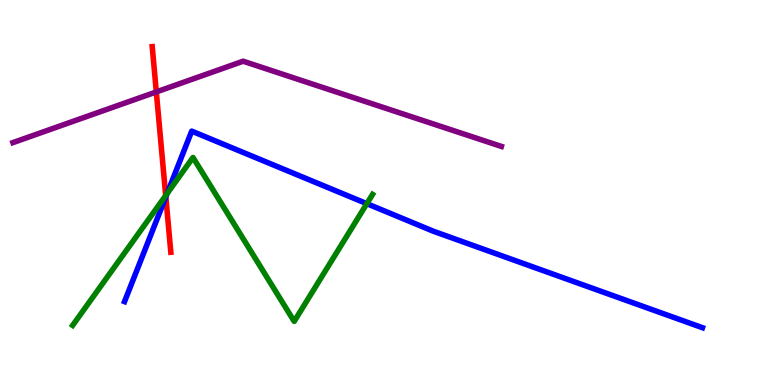[{'lines': ['blue', 'red'], 'intersections': [{'x': 2.14, 'y': 4.89}]}, {'lines': ['green', 'red'], 'intersections': [{'x': 2.14, 'y': 4.92}]}, {'lines': ['purple', 'red'], 'intersections': [{'x': 2.02, 'y': 7.61}]}, {'lines': ['blue', 'green'], 'intersections': [{'x': 2.16, 'y': 4.97}, {'x': 4.73, 'y': 4.71}]}, {'lines': ['blue', 'purple'], 'intersections': []}, {'lines': ['green', 'purple'], 'intersections': []}]